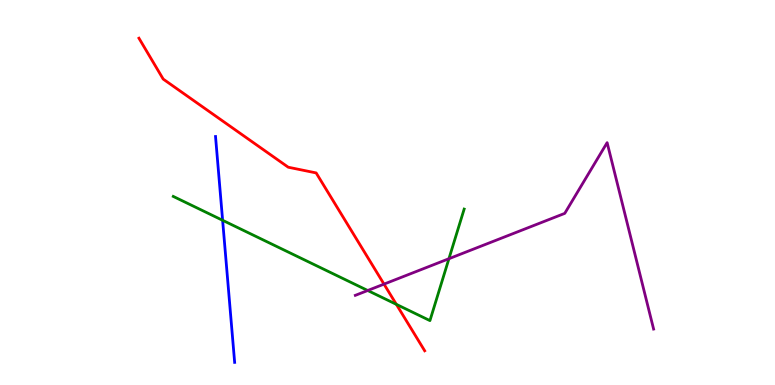[{'lines': ['blue', 'red'], 'intersections': []}, {'lines': ['green', 'red'], 'intersections': [{'x': 5.11, 'y': 2.09}]}, {'lines': ['purple', 'red'], 'intersections': [{'x': 4.95, 'y': 2.62}]}, {'lines': ['blue', 'green'], 'intersections': [{'x': 2.87, 'y': 4.28}]}, {'lines': ['blue', 'purple'], 'intersections': []}, {'lines': ['green', 'purple'], 'intersections': [{'x': 4.74, 'y': 2.45}, {'x': 5.79, 'y': 3.28}]}]